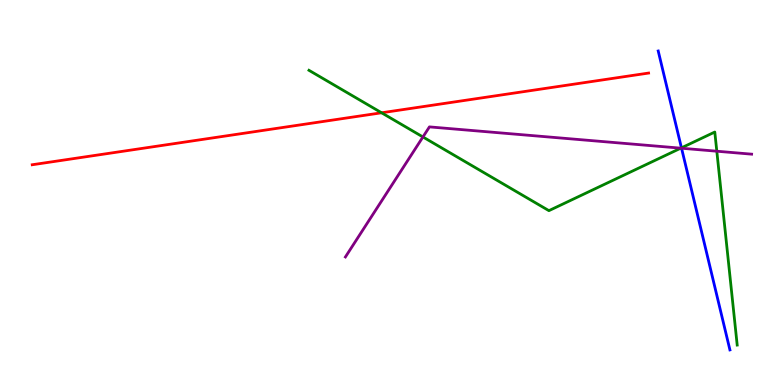[{'lines': ['blue', 'red'], 'intersections': []}, {'lines': ['green', 'red'], 'intersections': [{'x': 4.92, 'y': 7.07}]}, {'lines': ['purple', 'red'], 'intersections': []}, {'lines': ['blue', 'green'], 'intersections': [{'x': 8.79, 'y': 6.16}]}, {'lines': ['blue', 'purple'], 'intersections': [{'x': 8.79, 'y': 6.15}]}, {'lines': ['green', 'purple'], 'intersections': [{'x': 5.46, 'y': 6.44}, {'x': 8.78, 'y': 6.15}, {'x': 9.25, 'y': 6.07}]}]